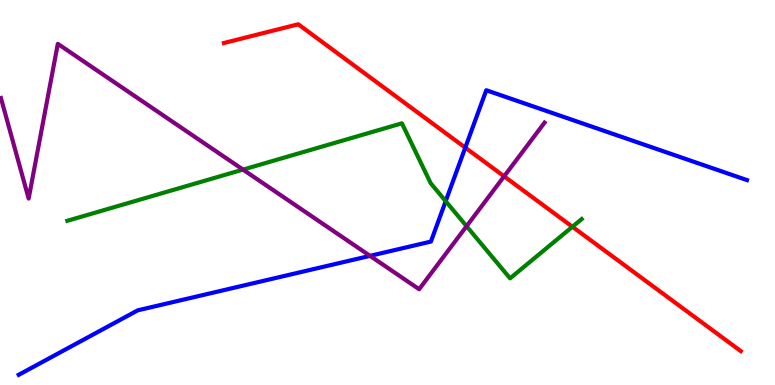[{'lines': ['blue', 'red'], 'intersections': [{'x': 6.0, 'y': 6.17}]}, {'lines': ['green', 'red'], 'intersections': [{'x': 7.39, 'y': 4.11}]}, {'lines': ['purple', 'red'], 'intersections': [{'x': 6.5, 'y': 5.42}]}, {'lines': ['blue', 'green'], 'intersections': [{'x': 5.75, 'y': 4.77}]}, {'lines': ['blue', 'purple'], 'intersections': [{'x': 4.77, 'y': 3.35}]}, {'lines': ['green', 'purple'], 'intersections': [{'x': 3.14, 'y': 5.59}, {'x': 6.02, 'y': 4.12}]}]